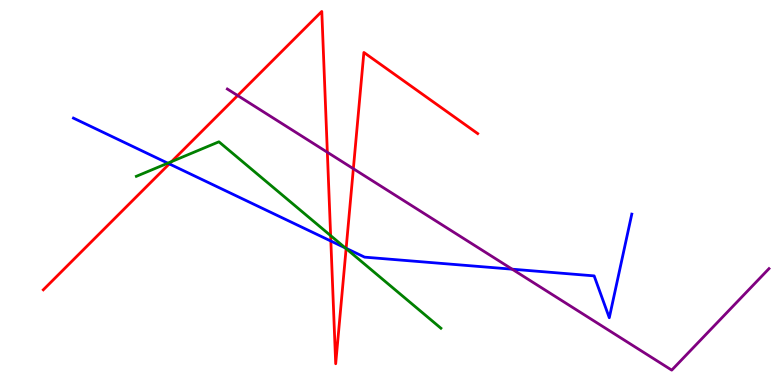[{'lines': ['blue', 'red'], 'intersections': [{'x': 2.18, 'y': 5.74}, {'x': 4.27, 'y': 3.74}, {'x': 4.47, 'y': 3.55}]}, {'lines': ['green', 'red'], 'intersections': [{'x': 2.21, 'y': 5.8}, {'x': 4.27, 'y': 3.88}, {'x': 4.47, 'y': 3.54}]}, {'lines': ['purple', 'red'], 'intersections': [{'x': 3.07, 'y': 7.52}, {'x': 4.22, 'y': 6.04}, {'x': 4.56, 'y': 5.62}]}, {'lines': ['blue', 'green'], 'intersections': [{'x': 2.17, 'y': 5.76}, {'x': 4.46, 'y': 3.56}]}, {'lines': ['blue', 'purple'], 'intersections': [{'x': 6.61, 'y': 3.01}]}, {'lines': ['green', 'purple'], 'intersections': []}]